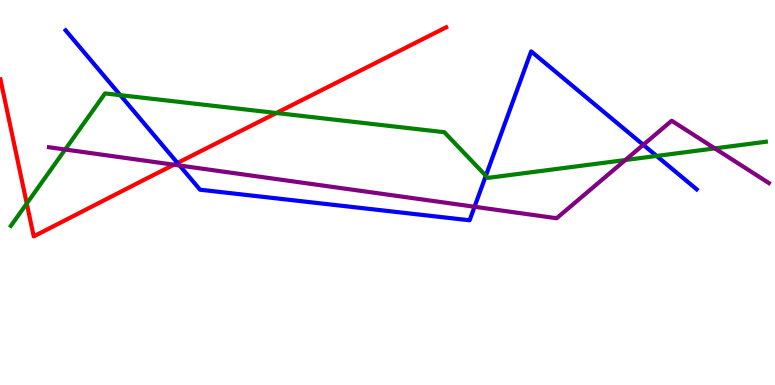[{'lines': ['blue', 'red'], 'intersections': [{'x': 2.29, 'y': 5.77}]}, {'lines': ['green', 'red'], 'intersections': [{'x': 0.345, 'y': 4.71}, {'x': 3.57, 'y': 7.06}]}, {'lines': ['purple', 'red'], 'intersections': [{'x': 2.24, 'y': 5.72}]}, {'lines': ['blue', 'green'], 'intersections': [{'x': 1.55, 'y': 7.53}, {'x': 6.27, 'y': 5.44}, {'x': 8.47, 'y': 5.95}]}, {'lines': ['blue', 'purple'], 'intersections': [{'x': 2.32, 'y': 5.7}, {'x': 6.12, 'y': 4.63}, {'x': 8.3, 'y': 6.24}]}, {'lines': ['green', 'purple'], 'intersections': [{'x': 0.841, 'y': 6.12}, {'x': 8.07, 'y': 5.84}, {'x': 9.22, 'y': 6.15}]}]